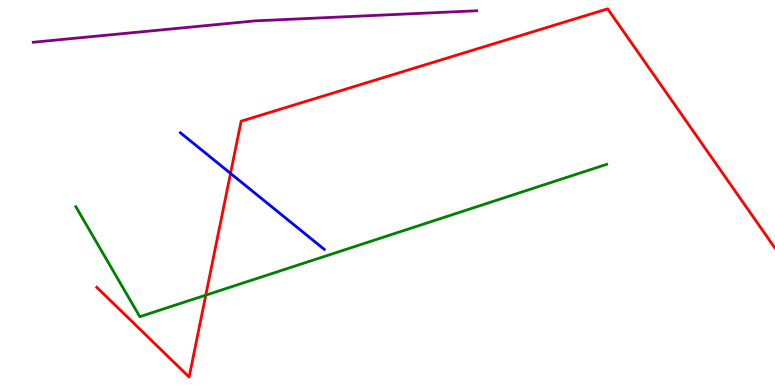[{'lines': ['blue', 'red'], 'intersections': [{'x': 2.97, 'y': 5.5}]}, {'lines': ['green', 'red'], 'intersections': [{'x': 2.66, 'y': 2.33}]}, {'lines': ['purple', 'red'], 'intersections': []}, {'lines': ['blue', 'green'], 'intersections': []}, {'lines': ['blue', 'purple'], 'intersections': []}, {'lines': ['green', 'purple'], 'intersections': []}]